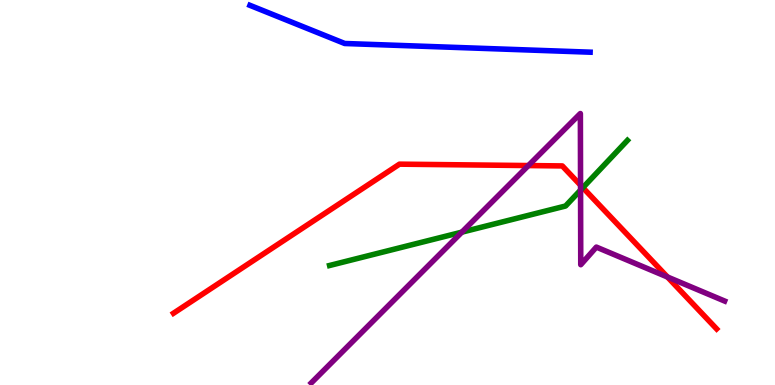[{'lines': ['blue', 'red'], 'intersections': []}, {'lines': ['green', 'red'], 'intersections': [{'x': 7.52, 'y': 5.13}]}, {'lines': ['purple', 'red'], 'intersections': [{'x': 6.82, 'y': 5.7}, {'x': 7.49, 'y': 5.19}, {'x': 8.61, 'y': 2.81}]}, {'lines': ['blue', 'green'], 'intersections': []}, {'lines': ['blue', 'purple'], 'intersections': []}, {'lines': ['green', 'purple'], 'intersections': [{'x': 5.96, 'y': 3.97}, {'x': 7.49, 'y': 5.06}]}]